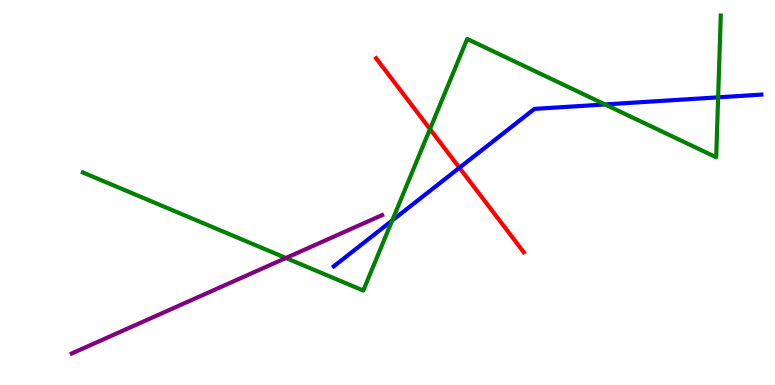[{'lines': ['blue', 'red'], 'intersections': [{'x': 5.93, 'y': 5.64}]}, {'lines': ['green', 'red'], 'intersections': [{'x': 5.55, 'y': 6.65}]}, {'lines': ['purple', 'red'], 'intersections': []}, {'lines': ['blue', 'green'], 'intersections': [{'x': 5.06, 'y': 4.27}, {'x': 7.81, 'y': 7.29}, {'x': 9.27, 'y': 7.47}]}, {'lines': ['blue', 'purple'], 'intersections': []}, {'lines': ['green', 'purple'], 'intersections': [{'x': 3.69, 'y': 3.3}]}]